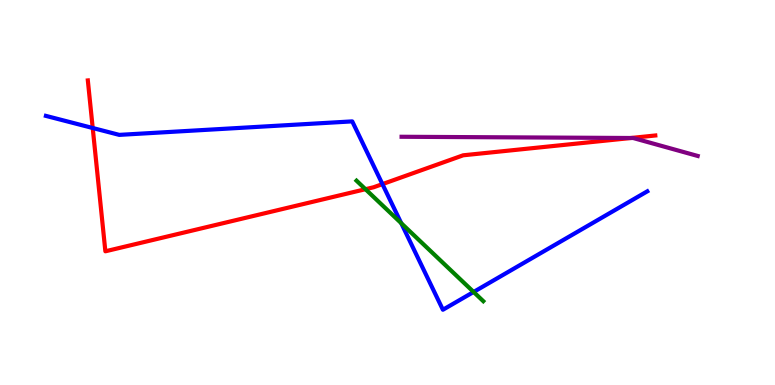[{'lines': ['blue', 'red'], 'intersections': [{'x': 1.2, 'y': 6.68}, {'x': 4.93, 'y': 5.22}]}, {'lines': ['green', 'red'], 'intersections': [{'x': 4.72, 'y': 5.09}]}, {'lines': ['purple', 'red'], 'intersections': [{'x': 8.14, 'y': 6.42}]}, {'lines': ['blue', 'green'], 'intersections': [{'x': 5.18, 'y': 4.2}, {'x': 6.11, 'y': 2.42}]}, {'lines': ['blue', 'purple'], 'intersections': []}, {'lines': ['green', 'purple'], 'intersections': []}]